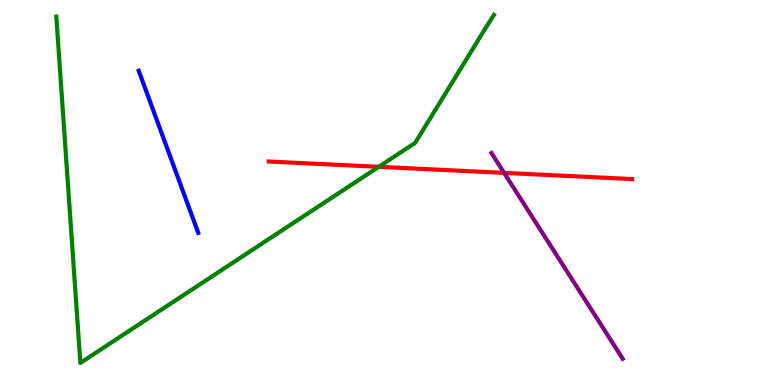[{'lines': ['blue', 'red'], 'intersections': []}, {'lines': ['green', 'red'], 'intersections': [{'x': 4.89, 'y': 5.67}]}, {'lines': ['purple', 'red'], 'intersections': [{'x': 6.5, 'y': 5.51}]}, {'lines': ['blue', 'green'], 'intersections': []}, {'lines': ['blue', 'purple'], 'intersections': []}, {'lines': ['green', 'purple'], 'intersections': []}]